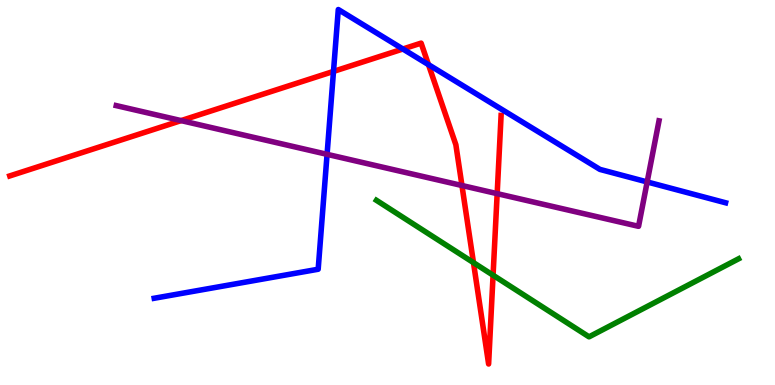[{'lines': ['blue', 'red'], 'intersections': [{'x': 4.3, 'y': 8.15}, {'x': 5.2, 'y': 8.73}, {'x': 5.53, 'y': 8.32}]}, {'lines': ['green', 'red'], 'intersections': [{'x': 6.11, 'y': 3.18}, {'x': 6.36, 'y': 2.85}]}, {'lines': ['purple', 'red'], 'intersections': [{'x': 2.34, 'y': 6.87}, {'x': 5.96, 'y': 5.18}, {'x': 6.42, 'y': 4.97}]}, {'lines': ['blue', 'green'], 'intersections': []}, {'lines': ['blue', 'purple'], 'intersections': [{'x': 4.22, 'y': 5.99}, {'x': 8.35, 'y': 5.27}]}, {'lines': ['green', 'purple'], 'intersections': []}]